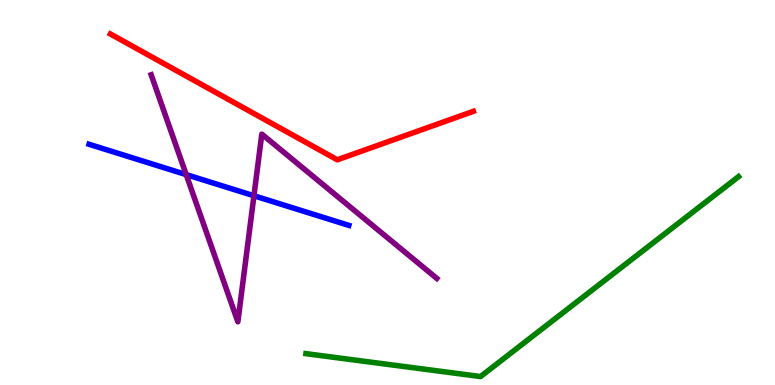[{'lines': ['blue', 'red'], 'intersections': []}, {'lines': ['green', 'red'], 'intersections': []}, {'lines': ['purple', 'red'], 'intersections': []}, {'lines': ['blue', 'green'], 'intersections': []}, {'lines': ['blue', 'purple'], 'intersections': [{'x': 2.4, 'y': 5.46}, {'x': 3.28, 'y': 4.92}]}, {'lines': ['green', 'purple'], 'intersections': []}]